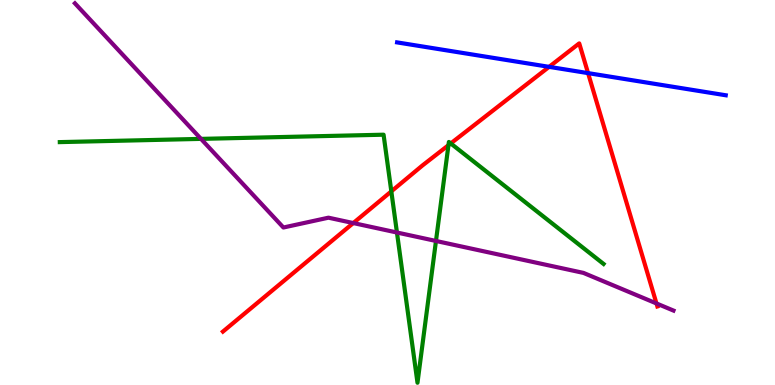[{'lines': ['blue', 'red'], 'intersections': [{'x': 7.09, 'y': 8.26}, {'x': 7.59, 'y': 8.1}]}, {'lines': ['green', 'red'], 'intersections': [{'x': 5.05, 'y': 5.03}, {'x': 5.79, 'y': 6.23}, {'x': 5.82, 'y': 6.27}]}, {'lines': ['purple', 'red'], 'intersections': [{'x': 4.56, 'y': 4.21}, {'x': 8.47, 'y': 2.12}]}, {'lines': ['blue', 'green'], 'intersections': []}, {'lines': ['blue', 'purple'], 'intersections': []}, {'lines': ['green', 'purple'], 'intersections': [{'x': 2.59, 'y': 6.39}, {'x': 5.12, 'y': 3.96}, {'x': 5.63, 'y': 3.74}]}]